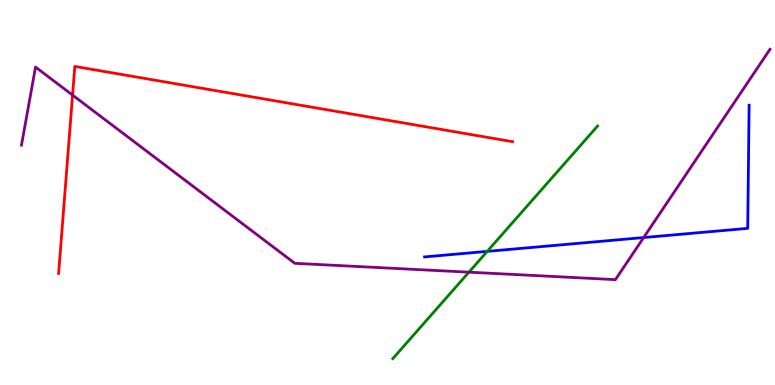[{'lines': ['blue', 'red'], 'intersections': []}, {'lines': ['green', 'red'], 'intersections': []}, {'lines': ['purple', 'red'], 'intersections': [{'x': 0.936, 'y': 7.53}]}, {'lines': ['blue', 'green'], 'intersections': [{'x': 6.29, 'y': 3.47}]}, {'lines': ['blue', 'purple'], 'intersections': [{'x': 8.31, 'y': 3.83}]}, {'lines': ['green', 'purple'], 'intersections': [{'x': 6.05, 'y': 2.93}]}]